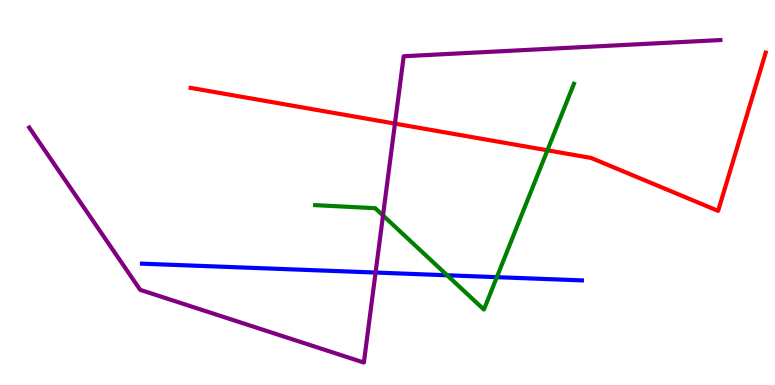[{'lines': ['blue', 'red'], 'intersections': []}, {'lines': ['green', 'red'], 'intersections': [{'x': 7.06, 'y': 6.1}]}, {'lines': ['purple', 'red'], 'intersections': [{'x': 5.1, 'y': 6.79}]}, {'lines': ['blue', 'green'], 'intersections': [{'x': 5.77, 'y': 2.85}, {'x': 6.41, 'y': 2.8}]}, {'lines': ['blue', 'purple'], 'intersections': [{'x': 4.85, 'y': 2.92}]}, {'lines': ['green', 'purple'], 'intersections': [{'x': 4.94, 'y': 4.4}]}]